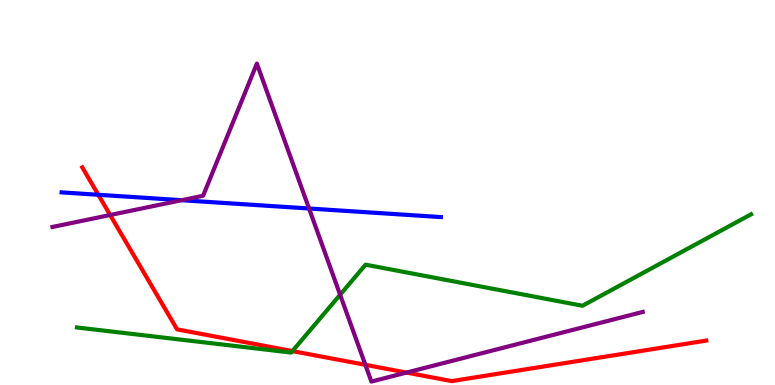[{'lines': ['blue', 'red'], 'intersections': [{'x': 1.27, 'y': 4.94}]}, {'lines': ['green', 'red'], 'intersections': [{'x': 3.77, 'y': 0.881}]}, {'lines': ['purple', 'red'], 'intersections': [{'x': 1.42, 'y': 4.42}, {'x': 4.71, 'y': 0.524}, {'x': 5.24, 'y': 0.323}]}, {'lines': ['blue', 'green'], 'intersections': []}, {'lines': ['blue', 'purple'], 'intersections': [{'x': 2.34, 'y': 4.8}, {'x': 3.99, 'y': 4.58}]}, {'lines': ['green', 'purple'], 'intersections': [{'x': 4.39, 'y': 2.34}]}]